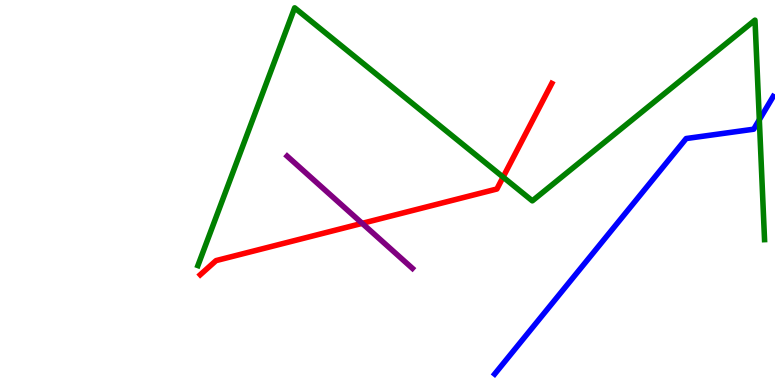[{'lines': ['blue', 'red'], 'intersections': []}, {'lines': ['green', 'red'], 'intersections': [{'x': 6.49, 'y': 5.4}]}, {'lines': ['purple', 'red'], 'intersections': [{'x': 4.67, 'y': 4.2}]}, {'lines': ['blue', 'green'], 'intersections': [{'x': 9.8, 'y': 6.89}]}, {'lines': ['blue', 'purple'], 'intersections': []}, {'lines': ['green', 'purple'], 'intersections': []}]